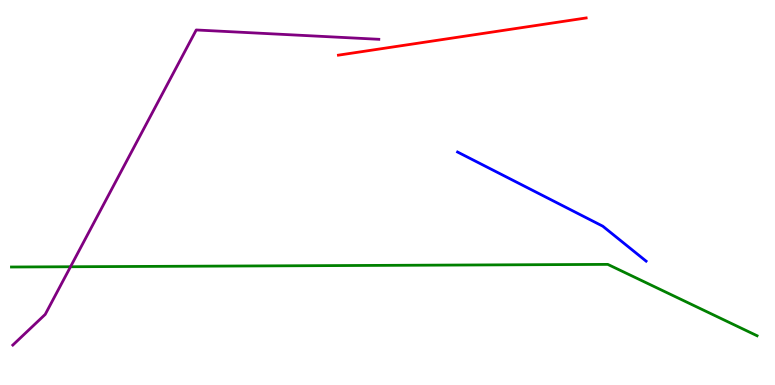[{'lines': ['blue', 'red'], 'intersections': []}, {'lines': ['green', 'red'], 'intersections': []}, {'lines': ['purple', 'red'], 'intersections': []}, {'lines': ['blue', 'green'], 'intersections': []}, {'lines': ['blue', 'purple'], 'intersections': []}, {'lines': ['green', 'purple'], 'intersections': [{'x': 0.91, 'y': 3.07}]}]